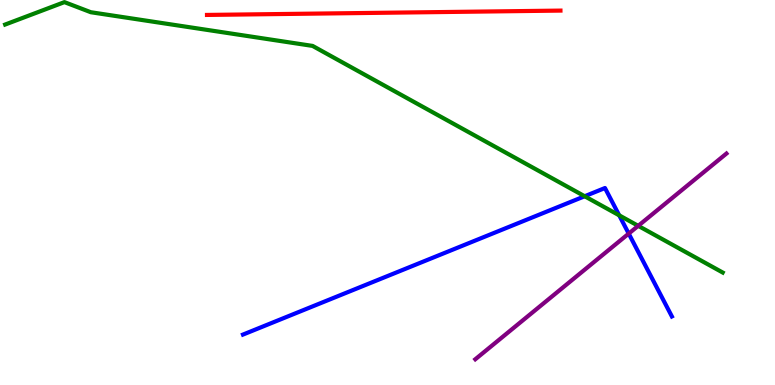[{'lines': ['blue', 'red'], 'intersections': []}, {'lines': ['green', 'red'], 'intersections': []}, {'lines': ['purple', 'red'], 'intersections': []}, {'lines': ['blue', 'green'], 'intersections': [{'x': 7.54, 'y': 4.9}, {'x': 7.99, 'y': 4.41}]}, {'lines': ['blue', 'purple'], 'intersections': [{'x': 8.11, 'y': 3.93}]}, {'lines': ['green', 'purple'], 'intersections': [{'x': 8.23, 'y': 4.13}]}]